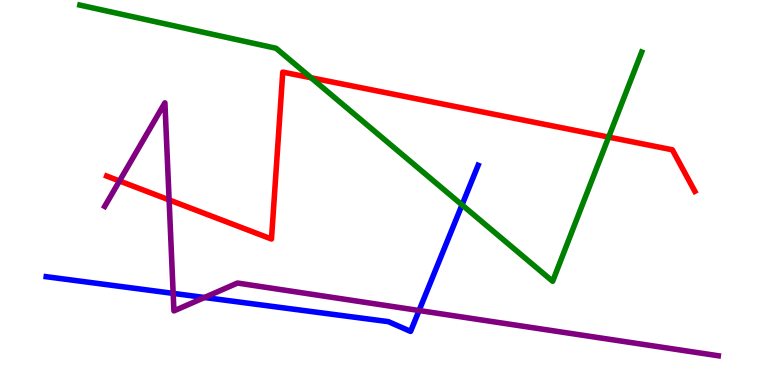[{'lines': ['blue', 'red'], 'intersections': []}, {'lines': ['green', 'red'], 'intersections': [{'x': 4.01, 'y': 7.98}, {'x': 7.85, 'y': 6.44}]}, {'lines': ['purple', 'red'], 'intersections': [{'x': 1.54, 'y': 5.3}, {'x': 2.18, 'y': 4.81}]}, {'lines': ['blue', 'green'], 'intersections': [{'x': 5.96, 'y': 4.68}]}, {'lines': ['blue', 'purple'], 'intersections': [{'x': 2.23, 'y': 2.38}, {'x': 2.64, 'y': 2.27}, {'x': 5.41, 'y': 1.93}]}, {'lines': ['green', 'purple'], 'intersections': []}]